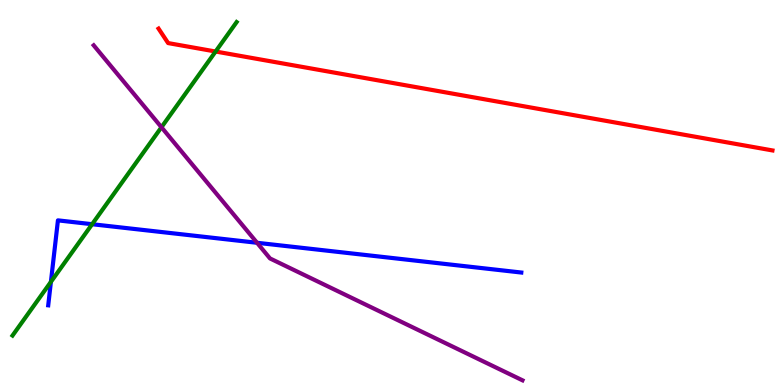[{'lines': ['blue', 'red'], 'intersections': []}, {'lines': ['green', 'red'], 'intersections': [{'x': 2.78, 'y': 8.66}]}, {'lines': ['purple', 'red'], 'intersections': []}, {'lines': ['blue', 'green'], 'intersections': [{'x': 0.657, 'y': 2.68}, {'x': 1.19, 'y': 4.18}]}, {'lines': ['blue', 'purple'], 'intersections': [{'x': 3.32, 'y': 3.69}]}, {'lines': ['green', 'purple'], 'intersections': [{'x': 2.08, 'y': 6.7}]}]